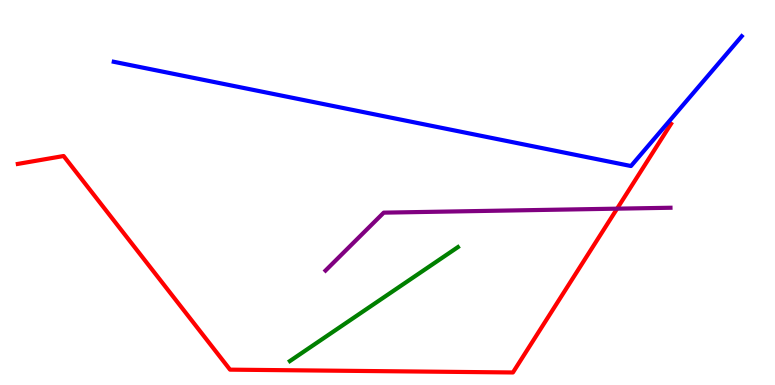[{'lines': ['blue', 'red'], 'intersections': []}, {'lines': ['green', 'red'], 'intersections': []}, {'lines': ['purple', 'red'], 'intersections': [{'x': 7.96, 'y': 4.58}]}, {'lines': ['blue', 'green'], 'intersections': []}, {'lines': ['blue', 'purple'], 'intersections': []}, {'lines': ['green', 'purple'], 'intersections': []}]